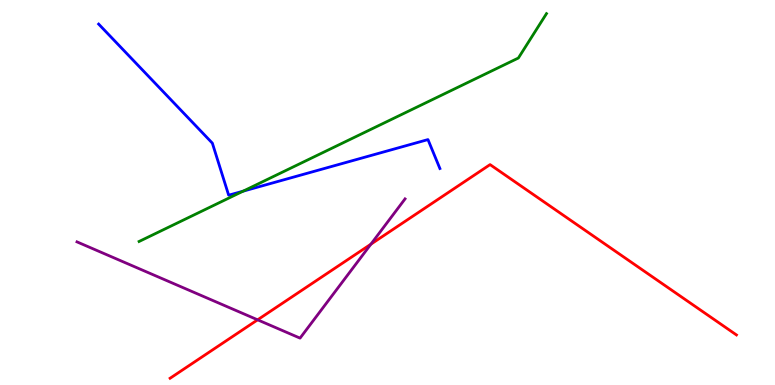[{'lines': ['blue', 'red'], 'intersections': []}, {'lines': ['green', 'red'], 'intersections': []}, {'lines': ['purple', 'red'], 'intersections': [{'x': 3.32, 'y': 1.69}, {'x': 4.79, 'y': 3.66}]}, {'lines': ['blue', 'green'], 'intersections': [{'x': 3.14, 'y': 5.03}]}, {'lines': ['blue', 'purple'], 'intersections': []}, {'lines': ['green', 'purple'], 'intersections': []}]